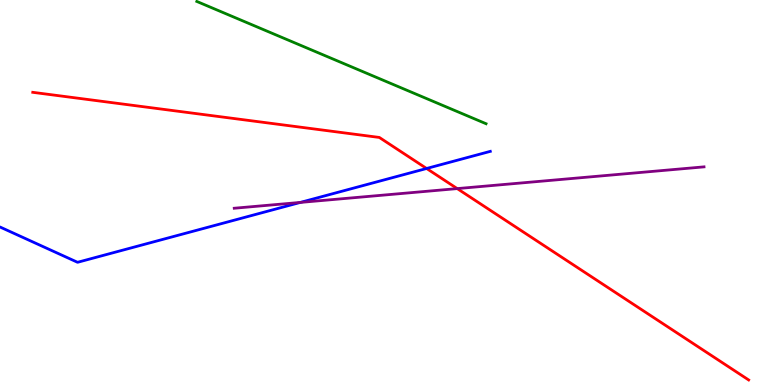[{'lines': ['blue', 'red'], 'intersections': [{'x': 5.5, 'y': 5.62}]}, {'lines': ['green', 'red'], 'intersections': []}, {'lines': ['purple', 'red'], 'intersections': [{'x': 5.9, 'y': 5.1}]}, {'lines': ['blue', 'green'], 'intersections': []}, {'lines': ['blue', 'purple'], 'intersections': [{'x': 3.88, 'y': 4.74}]}, {'lines': ['green', 'purple'], 'intersections': []}]